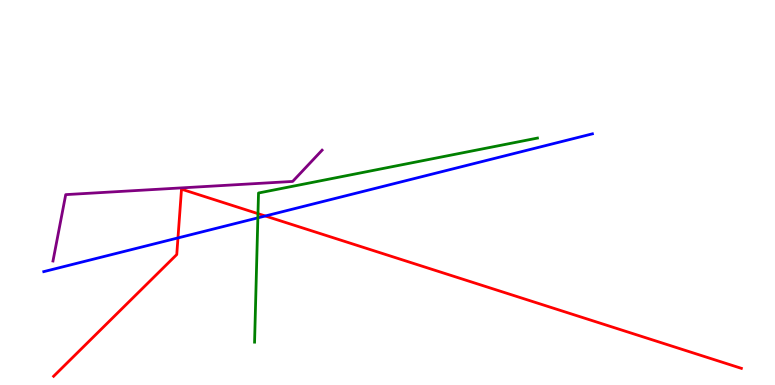[{'lines': ['blue', 'red'], 'intersections': [{'x': 2.3, 'y': 3.82}, {'x': 3.42, 'y': 4.39}]}, {'lines': ['green', 'red'], 'intersections': [{'x': 3.33, 'y': 4.45}]}, {'lines': ['purple', 'red'], 'intersections': []}, {'lines': ['blue', 'green'], 'intersections': [{'x': 3.33, 'y': 4.34}]}, {'lines': ['blue', 'purple'], 'intersections': []}, {'lines': ['green', 'purple'], 'intersections': []}]